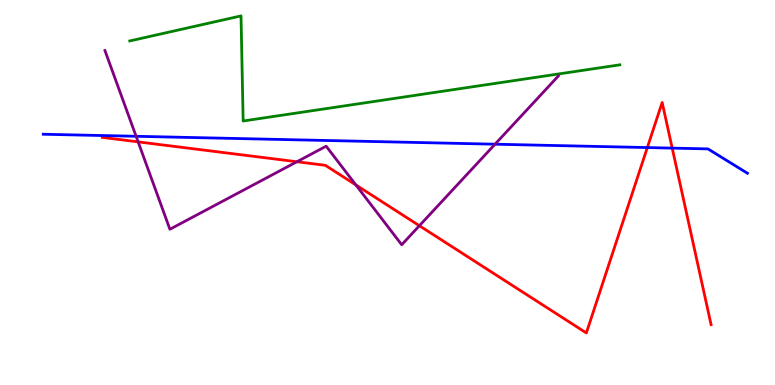[{'lines': ['blue', 'red'], 'intersections': [{'x': 8.35, 'y': 6.17}, {'x': 8.67, 'y': 6.15}]}, {'lines': ['green', 'red'], 'intersections': []}, {'lines': ['purple', 'red'], 'intersections': [{'x': 1.78, 'y': 6.31}, {'x': 3.83, 'y': 5.8}, {'x': 4.59, 'y': 5.2}, {'x': 5.41, 'y': 4.14}]}, {'lines': ['blue', 'green'], 'intersections': []}, {'lines': ['blue', 'purple'], 'intersections': [{'x': 1.76, 'y': 6.46}, {'x': 6.39, 'y': 6.25}]}, {'lines': ['green', 'purple'], 'intersections': []}]